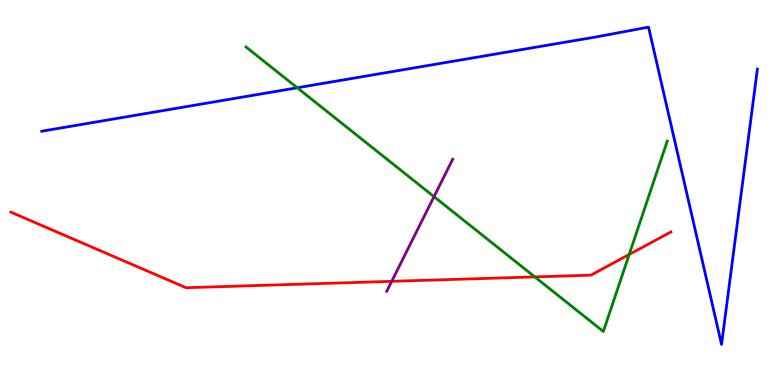[{'lines': ['blue', 'red'], 'intersections': []}, {'lines': ['green', 'red'], 'intersections': [{'x': 6.9, 'y': 2.81}, {'x': 8.12, 'y': 3.39}]}, {'lines': ['purple', 'red'], 'intersections': [{'x': 5.05, 'y': 2.69}]}, {'lines': ['blue', 'green'], 'intersections': [{'x': 3.84, 'y': 7.72}]}, {'lines': ['blue', 'purple'], 'intersections': []}, {'lines': ['green', 'purple'], 'intersections': [{'x': 5.6, 'y': 4.89}]}]